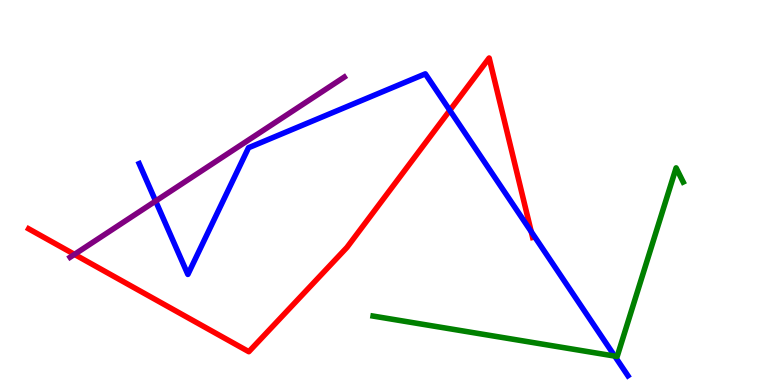[{'lines': ['blue', 'red'], 'intersections': [{'x': 5.8, 'y': 7.13}, {'x': 6.85, 'y': 3.98}]}, {'lines': ['green', 'red'], 'intersections': []}, {'lines': ['purple', 'red'], 'intersections': [{'x': 0.961, 'y': 3.39}]}, {'lines': ['blue', 'green'], 'intersections': [{'x': 7.93, 'y': 0.751}]}, {'lines': ['blue', 'purple'], 'intersections': [{'x': 2.01, 'y': 4.78}]}, {'lines': ['green', 'purple'], 'intersections': []}]